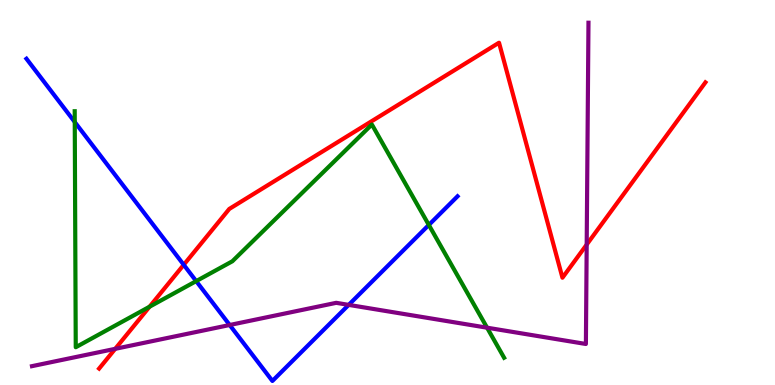[{'lines': ['blue', 'red'], 'intersections': [{'x': 2.37, 'y': 3.12}]}, {'lines': ['green', 'red'], 'intersections': [{'x': 1.93, 'y': 2.03}]}, {'lines': ['purple', 'red'], 'intersections': [{'x': 1.49, 'y': 0.939}, {'x': 7.57, 'y': 3.65}]}, {'lines': ['blue', 'green'], 'intersections': [{'x': 0.965, 'y': 6.83}, {'x': 2.53, 'y': 2.7}, {'x': 5.53, 'y': 4.16}]}, {'lines': ['blue', 'purple'], 'intersections': [{'x': 2.96, 'y': 1.56}, {'x': 4.5, 'y': 2.08}]}, {'lines': ['green', 'purple'], 'intersections': [{'x': 6.28, 'y': 1.49}]}]